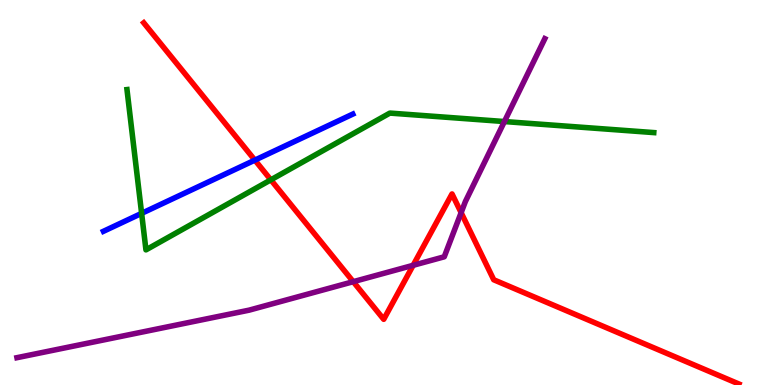[{'lines': ['blue', 'red'], 'intersections': [{'x': 3.29, 'y': 5.84}]}, {'lines': ['green', 'red'], 'intersections': [{'x': 3.49, 'y': 5.33}]}, {'lines': ['purple', 'red'], 'intersections': [{'x': 4.56, 'y': 2.68}, {'x': 5.33, 'y': 3.11}, {'x': 5.95, 'y': 4.48}]}, {'lines': ['blue', 'green'], 'intersections': [{'x': 1.83, 'y': 4.46}]}, {'lines': ['blue', 'purple'], 'intersections': []}, {'lines': ['green', 'purple'], 'intersections': [{'x': 6.51, 'y': 6.84}]}]